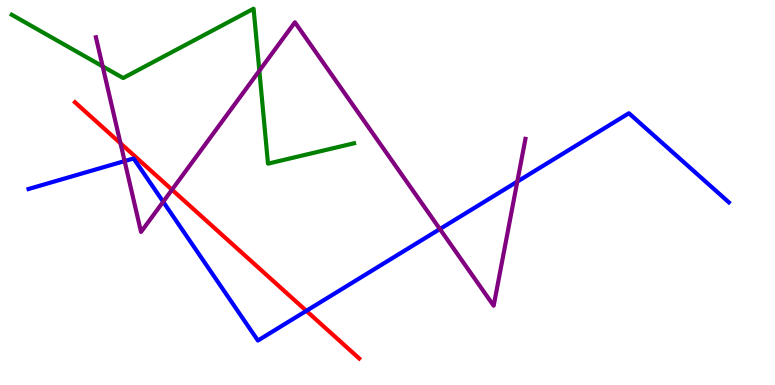[{'lines': ['blue', 'red'], 'intersections': [{'x': 3.95, 'y': 1.93}]}, {'lines': ['green', 'red'], 'intersections': []}, {'lines': ['purple', 'red'], 'intersections': [{'x': 1.55, 'y': 6.28}, {'x': 2.22, 'y': 5.07}]}, {'lines': ['blue', 'green'], 'intersections': []}, {'lines': ['blue', 'purple'], 'intersections': [{'x': 1.61, 'y': 5.82}, {'x': 2.11, 'y': 4.76}, {'x': 5.68, 'y': 4.05}, {'x': 6.67, 'y': 5.28}]}, {'lines': ['green', 'purple'], 'intersections': [{'x': 1.32, 'y': 8.28}, {'x': 3.35, 'y': 8.16}]}]